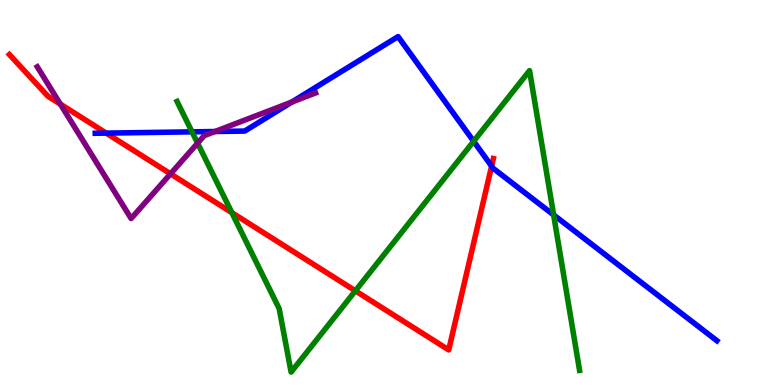[{'lines': ['blue', 'red'], 'intersections': [{'x': 1.37, 'y': 6.54}, {'x': 6.34, 'y': 5.68}]}, {'lines': ['green', 'red'], 'intersections': [{'x': 2.99, 'y': 4.48}, {'x': 4.59, 'y': 2.45}]}, {'lines': ['purple', 'red'], 'intersections': [{'x': 0.779, 'y': 7.3}, {'x': 2.2, 'y': 5.48}]}, {'lines': ['blue', 'green'], 'intersections': [{'x': 2.48, 'y': 6.58}, {'x': 6.11, 'y': 6.33}, {'x': 7.14, 'y': 4.42}]}, {'lines': ['blue', 'purple'], 'intersections': [{'x': 2.77, 'y': 6.58}, {'x': 3.77, 'y': 7.35}]}, {'lines': ['green', 'purple'], 'intersections': [{'x': 2.55, 'y': 6.28}]}]